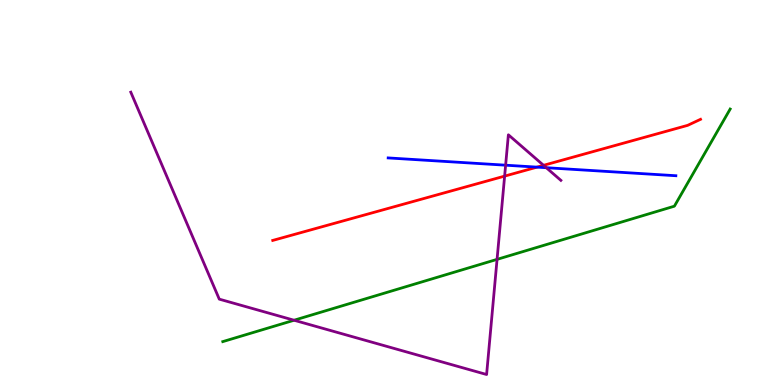[{'lines': ['blue', 'red'], 'intersections': [{'x': 6.93, 'y': 5.66}]}, {'lines': ['green', 'red'], 'intersections': []}, {'lines': ['purple', 'red'], 'intersections': [{'x': 6.51, 'y': 5.43}, {'x': 7.01, 'y': 5.71}]}, {'lines': ['blue', 'green'], 'intersections': []}, {'lines': ['blue', 'purple'], 'intersections': [{'x': 6.52, 'y': 5.71}, {'x': 7.05, 'y': 5.64}]}, {'lines': ['green', 'purple'], 'intersections': [{'x': 3.79, 'y': 1.68}, {'x': 6.41, 'y': 3.26}]}]